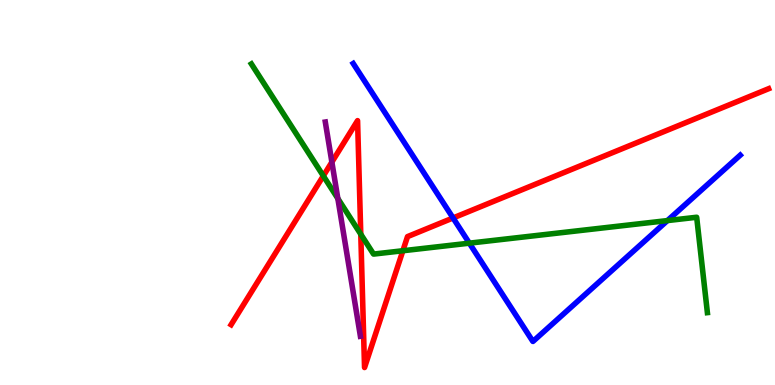[{'lines': ['blue', 'red'], 'intersections': [{'x': 5.85, 'y': 4.34}]}, {'lines': ['green', 'red'], 'intersections': [{'x': 4.17, 'y': 5.43}, {'x': 4.66, 'y': 3.92}, {'x': 5.2, 'y': 3.49}]}, {'lines': ['purple', 'red'], 'intersections': [{'x': 4.28, 'y': 5.79}]}, {'lines': ['blue', 'green'], 'intersections': [{'x': 6.06, 'y': 3.68}, {'x': 8.61, 'y': 4.27}]}, {'lines': ['blue', 'purple'], 'intersections': []}, {'lines': ['green', 'purple'], 'intersections': [{'x': 4.36, 'y': 4.84}]}]